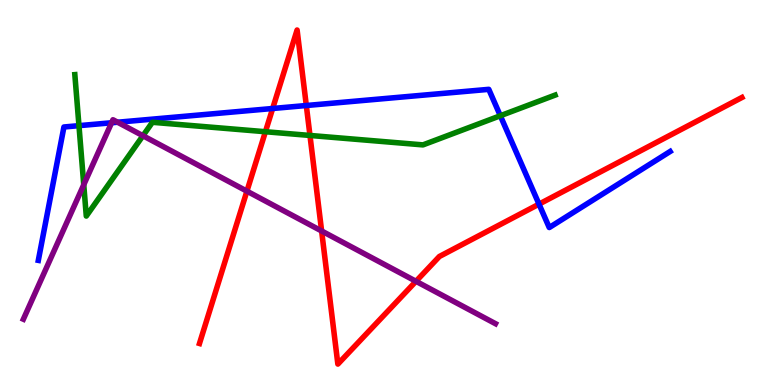[{'lines': ['blue', 'red'], 'intersections': [{'x': 3.52, 'y': 7.18}, {'x': 3.95, 'y': 7.26}, {'x': 6.95, 'y': 4.7}]}, {'lines': ['green', 'red'], 'intersections': [{'x': 3.42, 'y': 6.58}, {'x': 4.0, 'y': 6.48}]}, {'lines': ['purple', 'red'], 'intersections': [{'x': 3.19, 'y': 5.03}, {'x': 4.15, 'y': 4.0}, {'x': 5.37, 'y': 2.69}]}, {'lines': ['blue', 'green'], 'intersections': [{'x': 1.02, 'y': 6.74}, {'x': 6.46, 'y': 6.99}]}, {'lines': ['blue', 'purple'], 'intersections': [{'x': 1.44, 'y': 6.81}, {'x': 1.52, 'y': 6.83}]}, {'lines': ['green', 'purple'], 'intersections': [{'x': 1.08, 'y': 5.2}, {'x': 1.84, 'y': 6.47}]}]